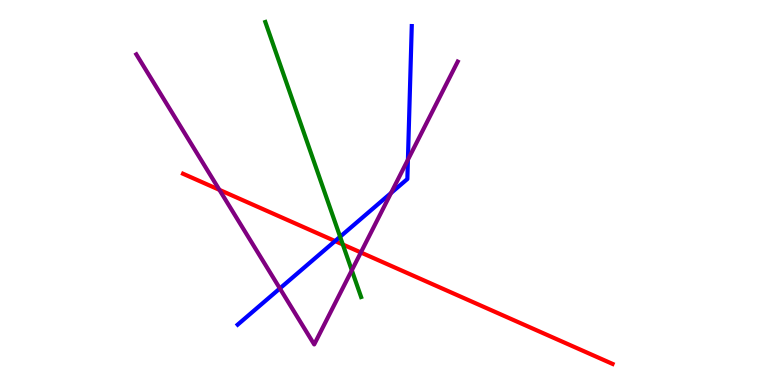[{'lines': ['blue', 'red'], 'intersections': [{'x': 4.32, 'y': 3.74}]}, {'lines': ['green', 'red'], 'intersections': [{'x': 4.42, 'y': 3.65}]}, {'lines': ['purple', 'red'], 'intersections': [{'x': 2.83, 'y': 5.07}, {'x': 4.66, 'y': 3.44}]}, {'lines': ['blue', 'green'], 'intersections': [{'x': 4.39, 'y': 3.85}]}, {'lines': ['blue', 'purple'], 'intersections': [{'x': 3.61, 'y': 2.51}, {'x': 5.05, 'y': 4.99}, {'x': 5.26, 'y': 5.85}]}, {'lines': ['green', 'purple'], 'intersections': [{'x': 4.54, 'y': 2.98}]}]